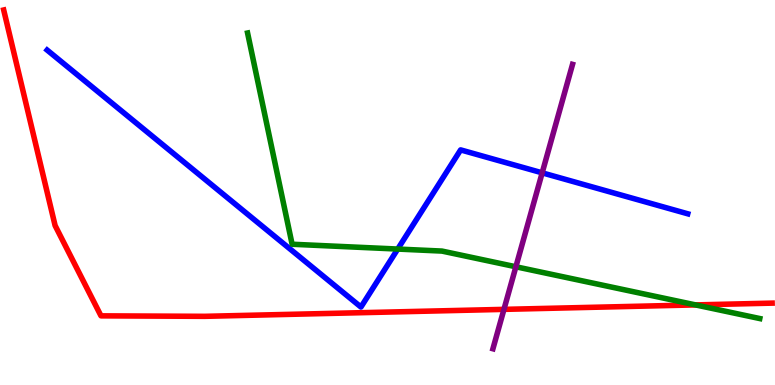[{'lines': ['blue', 'red'], 'intersections': []}, {'lines': ['green', 'red'], 'intersections': [{'x': 8.97, 'y': 2.08}]}, {'lines': ['purple', 'red'], 'intersections': [{'x': 6.5, 'y': 1.96}]}, {'lines': ['blue', 'green'], 'intersections': [{'x': 5.13, 'y': 3.53}]}, {'lines': ['blue', 'purple'], 'intersections': [{'x': 7.0, 'y': 5.51}]}, {'lines': ['green', 'purple'], 'intersections': [{'x': 6.66, 'y': 3.07}]}]